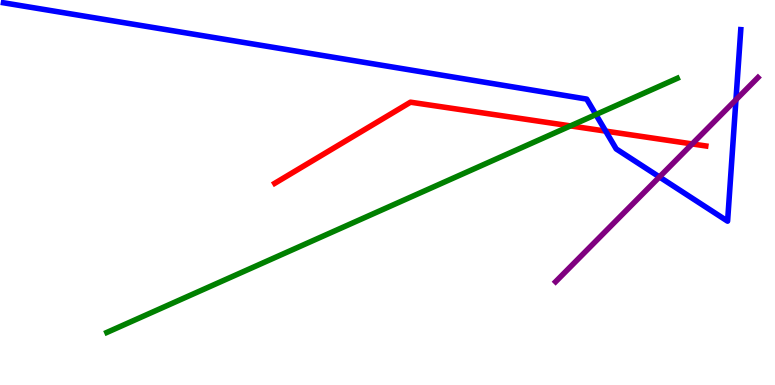[{'lines': ['blue', 'red'], 'intersections': [{'x': 7.82, 'y': 6.59}]}, {'lines': ['green', 'red'], 'intersections': [{'x': 7.36, 'y': 6.73}]}, {'lines': ['purple', 'red'], 'intersections': [{'x': 8.93, 'y': 6.26}]}, {'lines': ['blue', 'green'], 'intersections': [{'x': 7.69, 'y': 7.02}]}, {'lines': ['blue', 'purple'], 'intersections': [{'x': 8.51, 'y': 5.4}, {'x': 9.5, 'y': 7.41}]}, {'lines': ['green', 'purple'], 'intersections': []}]